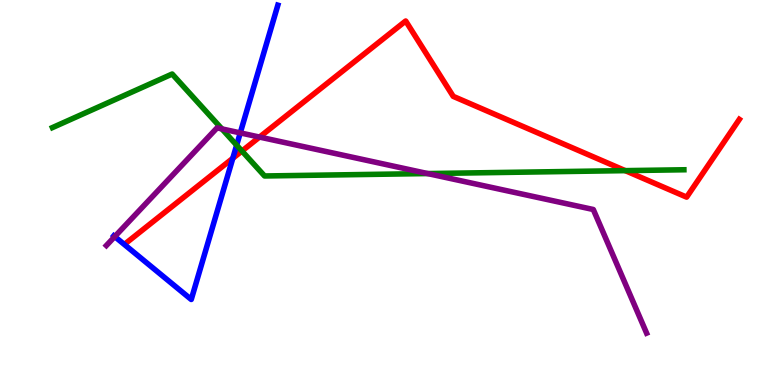[{'lines': ['blue', 'red'], 'intersections': [{'x': 3.0, 'y': 5.89}]}, {'lines': ['green', 'red'], 'intersections': [{'x': 3.12, 'y': 6.08}, {'x': 8.07, 'y': 5.57}]}, {'lines': ['purple', 'red'], 'intersections': [{'x': 3.35, 'y': 6.44}]}, {'lines': ['blue', 'green'], 'intersections': [{'x': 3.05, 'y': 6.23}]}, {'lines': ['blue', 'purple'], 'intersections': [{'x': 1.48, 'y': 3.85}, {'x': 3.1, 'y': 6.55}]}, {'lines': ['green', 'purple'], 'intersections': [{'x': 2.86, 'y': 6.65}, {'x': 5.52, 'y': 5.49}]}]